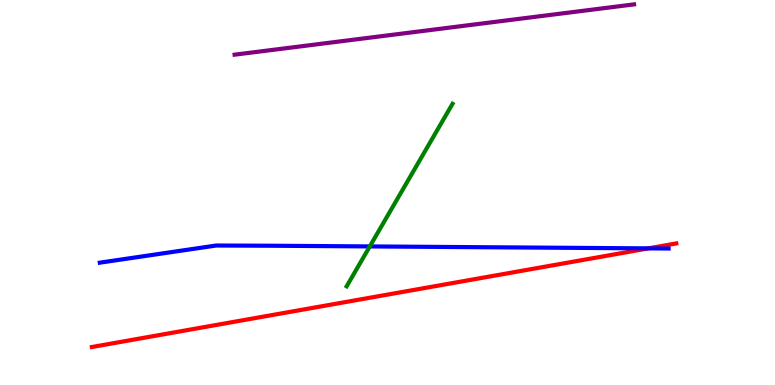[{'lines': ['blue', 'red'], 'intersections': [{'x': 8.37, 'y': 3.55}]}, {'lines': ['green', 'red'], 'intersections': []}, {'lines': ['purple', 'red'], 'intersections': []}, {'lines': ['blue', 'green'], 'intersections': [{'x': 4.77, 'y': 3.6}]}, {'lines': ['blue', 'purple'], 'intersections': []}, {'lines': ['green', 'purple'], 'intersections': []}]